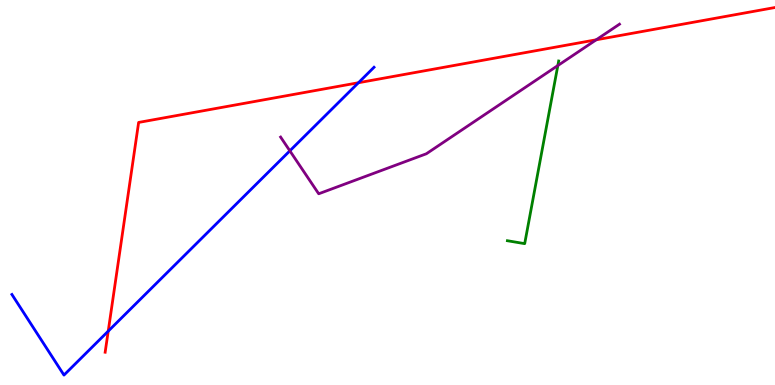[{'lines': ['blue', 'red'], 'intersections': [{'x': 1.4, 'y': 1.4}, {'x': 4.63, 'y': 7.85}]}, {'lines': ['green', 'red'], 'intersections': []}, {'lines': ['purple', 'red'], 'intersections': [{'x': 7.69, 'y': 8.97}]}, {'lines': ['blue', 'green'], 'intersections': []}, {'lines': ['blue', 'purple'], 'intersections': [{'x': 3.74, 'y': 6.08}]}, {'lines': ['green', 'purple'], 'intersections': [{'x': 7.2, 'y': 8.3}]}]